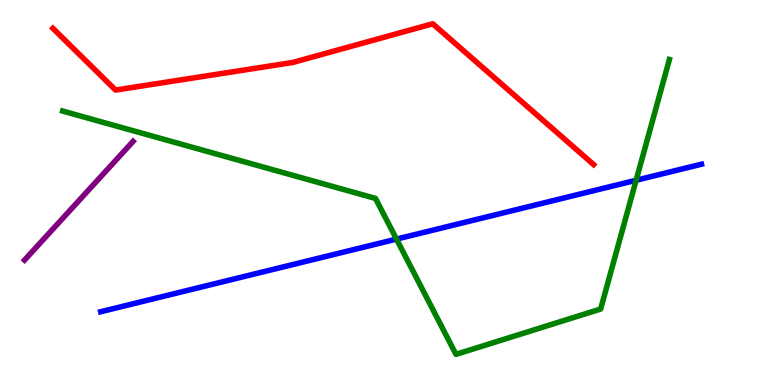[{'lines': ['blue', 'red'], 'intersections': []}, {'lines': ['green', 'red'], 'intersections': []}, {'lines': ['purple', 'red'], 'intersections': []}, {'lines': ['blue', 'green'], 'intersections': [{'x': 5.12, 'y': 3.79}, {'x': 8.21, 'y': 5.32}]}, {'lines': ['blue', 'purple'], 'intersections': []}, {'lines': ['green', 'purple'], 'intersections': []}]